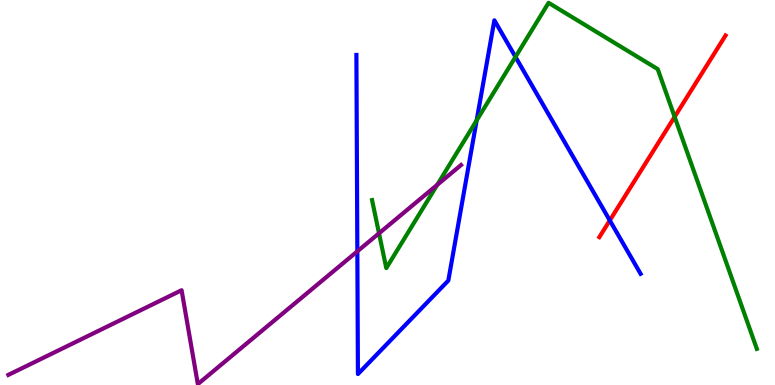[{'lines': ['blue', 'red'], 'intersections': [{'x': 7.87, 'y': 4.27}]}, {'lines': ['green', 'red'], 'intersections': [{'x': 8.7, 'y': 6.97}]}, {'lines': ['purple', 'red'], 'intersections': []}, {'lines': ['blue', 'green'], 'intersections': [{'x': 6.15, 'y': 6.87}, {'x': 6.65, 'y': 8.52}]}, {'lines': ['blue', 'purple'], 'intersections': [{'x': 4.61, 'y': 3.47}]}, {'lines': ['green', 'purple'], 'intersections': [{'x': 4.89, 'y': 3.94}, {'x': 5.64, 'y': 5.2}]}]